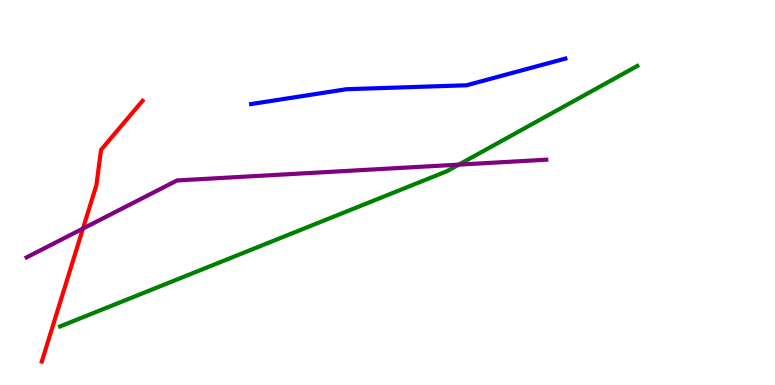[{'lines': ['blue', 'red'], 'intersections': []}, {'lines': ['green', 'red'], 'intersections': []}, {'lines': ['purple', 'red'], 'intersections': [{'x': 1.07, 'y': 4.06}]}, {'lines': ['blue', 'green'], 'intersections': []}, {'lines': ['blue', 'purple'], 'intersections': []}, {'lines': ['green', 'purple'], 'intersections': [{'x': 5.92, 'y': 5.72}]}]